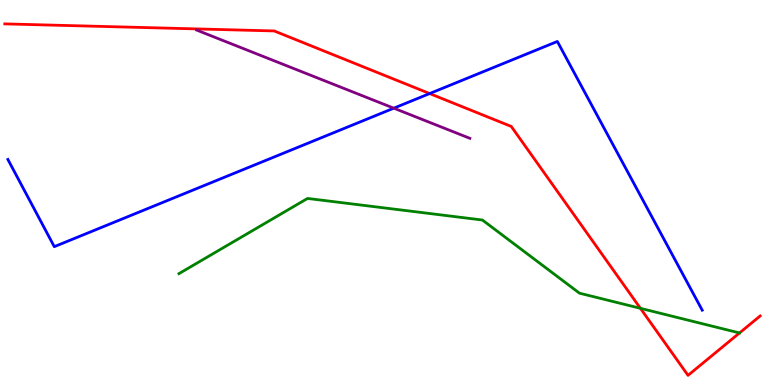[{'lines': ['blue', 'red'], 'intersections': [{'x': 5.54, 'y': 7.57}]}, {'lines': ['green', 'red'], 'intersections': [{'x': 8.26, 'y': 1.99}]}, {'lines': ['purple', 'red'], 'intersections': []}, {'lines': ['blue', 'green'], 'intersections': []}, {'lines': ['blue', 'purple'], 'intersections': [{'x': 5.08, 'y': 7.19}]}, {'lines': ['green', 'purple'], 'intersections': []}]